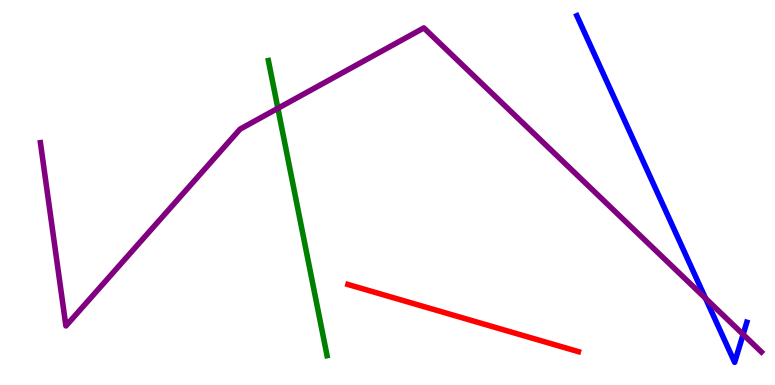[{'lines': ['blue', 'red'], 'intersections': []}, {'lines': ['green', 'red'], 'intersections': []}, {'lines': ['purple', 'red'], 'intersections': []}, {'lines': ['blue', 'green'], 'intersections': []}, {'lines': ['blue', 'purple'], 'intersections': [{'x': 9.1, 'y': 2.25}, {'x': 9.59, 'y': 1.31}]}, {'lines': ['green', 'purple'], 'intersections': [{'x': 3.59, 'y': 7.19}]}]